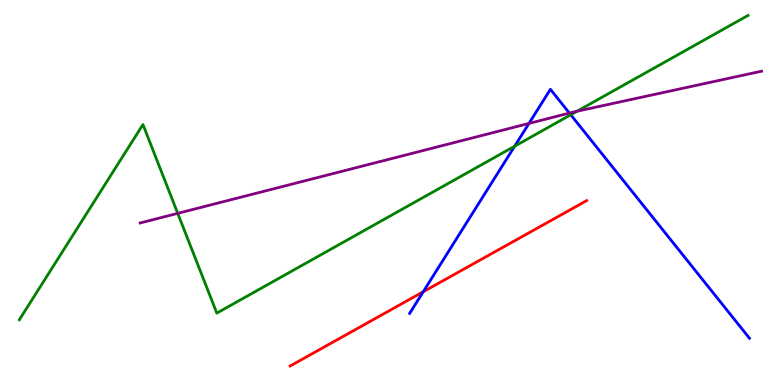[{'lines': ['blue', 'red'], 'intersections': [{'x': 5.46, 'y': 2.42}]}, {'lines': ['green', 'red'], 'intersections': []}, {'lines': ['purple', 'red'], 'intersections': []}, {'lines': ['blue', 'green'], 'intersections': [{'x': 6.64, 'y': 6.2}, {'x': 7.36, 'y': 7.02}]}, {'lines': ['blue', 'purple'], 'intersections': [{'x': 6.83, 'y': 6.79}, {'x': 7.35, 'y': 7.06}]}, {'lines': ['green', 'purple'], 'intersections': [{'x': 2.29, 'y': 4.46}, {'x': 7.45, 'y': 7.11}]}]